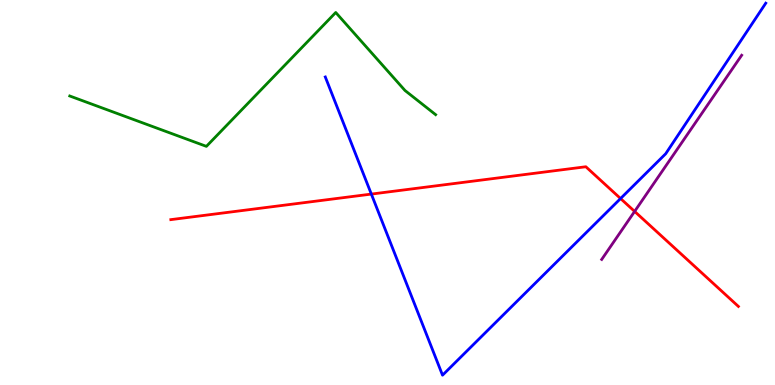[{'lines': ['blue', 'red'], 'intersections': [{'x': 4.79, 'y': 4.96}, {'x': 8.01, 'y': 4.84}]}, {'lines': ['green', 'red'], 'intersections': []}, {'lines': ['purple', 'red'], 'intersections': [{'x': 8.19, 'y': 4.51}]}, {'lines': ['blue', 'green'], 'intersections': []}, {'lines': ['blue', 'purple'], 'intersections': []}, {'lines': ['green', 'purple'], 'intersections': []}]